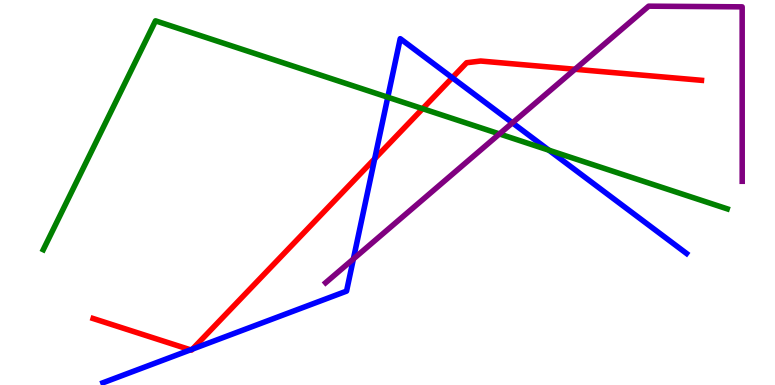[{'lines': ['blue', 'red'], 'intersections': [{'x': 2.46, 'y': 0.913}, {'x': 2.48, 'y': 0.933}, {'x': 4.83, 'y': 5.88}, {'x': 5.84, 'y': 7.98}]}, {'lines': ['green', 'red'], 'intersections': [{'x': 5.45, 'y': 7.18}]}, {'lines': ['purple', 'red'], 'intersections': [{'x': 7.42, 'y': 8.2}]}, {'lines': ['blue', 'green'], 'intersections': [{'x': 5.0, 'y': 7.47}, {'x': 7.08, 'y': 6.1}]}, {'lines': ['blue', 'purple'], 'intersections': [{'x': 4.56, 'y': 3.27}, {'x': 6.61, 'y': 6.81}]}, {'lines': ['green', 'purple'], 'intersections': [{'x': 6.44, 'y': 6.52}]}]